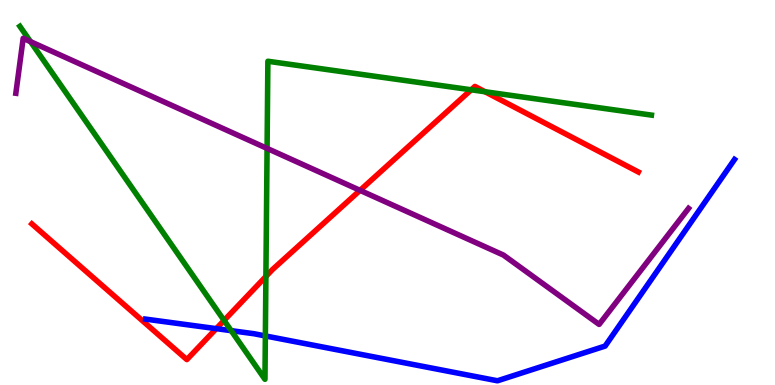[{'lines': ['blue', 'red'], 'intersections': [{'x': 2.79, 'y': 1.46}]}, {'lines': ['green', 'red'], 'intersections': [{'x': 2.89, 'y': 1.68}, {'x': 3.43, 'y': 2.82}, {'x': 6.08, 'y': 7.67}, {'x': 6.26, 'y': 7.62}]}, {'lines': ['purple', 'red'], 'intersections': [{'x': 4.65, 'y': 5.06}]}, {'lines': ['blue', 'green'], 'intersections': [{'x': 2.98, 'y': 1.41}, {'x': 3.42, 'y': 1.27}]}, {'lines': ['blue', 'purple'], 'intersections': []}, {'lines': ['green', 'purple'], 'intersections': [{'x': 0.394, 'y': 8.92}, {'x': 3.45, 'y': 6.15}]}]